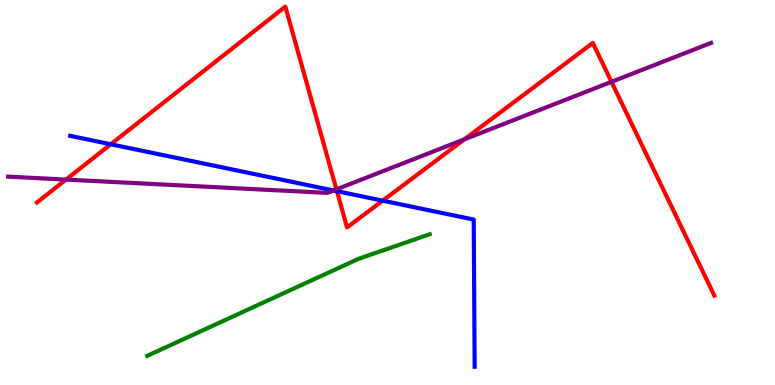[{'lines': ['blue', 'red'], 'intersections': [{'x': 1.43, 'y': 6.25}, {'x': 4.35, 'y': 5.03}, {'x': 4.94, 'y': 4.79}]}, {'lines': ['green', 'red'], 'intersections': []}, {'lines': ['purple', 'red'], 'intersections': [{'x': 0.851, 'y': 5.34}, {'x': 4.34, 'y': 5.08}, {'x': 5.99, 'y': 6.38}, {'x': 7.89, 'y': 7.87}]}, {'lines': ['blue', 'green'], 'intersections': []}, {'lines': ['blue', 'purple'], 'intersections': [{'x': 4.3, 'y': 5.05}]}, {'lines': ['green', 'purple'], 'intersections': []}]